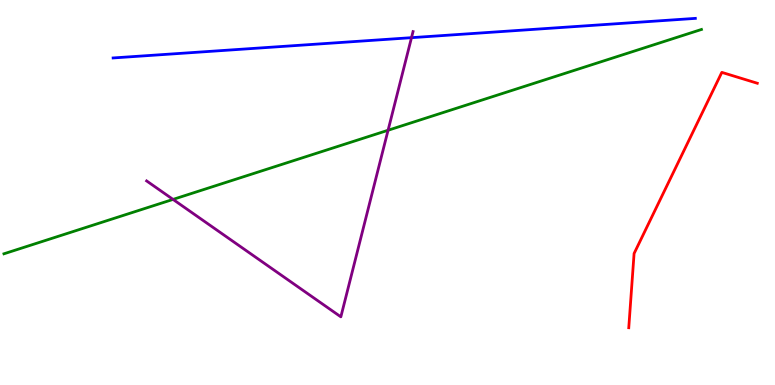[{'lines': ['blue', 'red'], 'intersections': []}, {'lines': ['green', 'red'], 'intersections': []}, {'lines': ['purple', 'red'], 'intersections': []}, {'lines': ['blue', 'green'], 'intersections': []}, {'lines': ['blue', 'purple'], 'intersections': [{'x': 5.31, 'y': 9.02}]}, {'lines': ['green', 'purple'], 'intersections': [{'x': 2.23, 'y': 4.82}, {'x': 5.01, 'y': 6.62}]}]